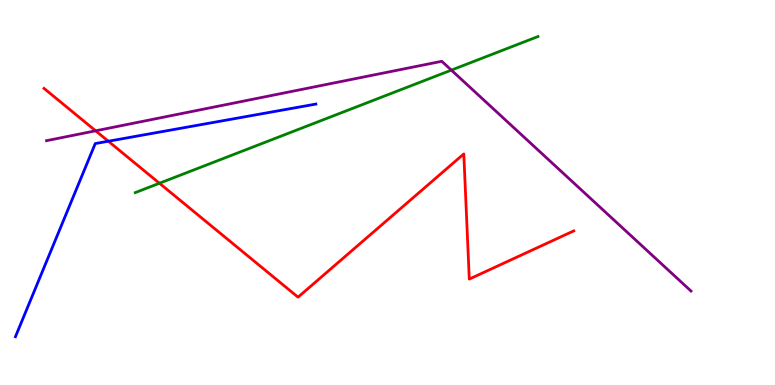[{'lines': ['blue', 'red'], 'intersections': [{'x': 1.4, 'y': 6.33}]}, {'lines': ['green', 'red'], 'intersections': [{'x': 2.06, 'y': 5.24}]}, {'lines': ['purple', 'red'], 'intersections': [{'x': 1.23, 'y': 6.6}]}, {'lines': ['blue', 'green'], 'intersections': []}, {'lines': ['blue', 'purple'], 'intersections': []}, {'lines': ['green', 'purple'], 'intersections': [{'x': 5.82, 'y': 8.18}]}]